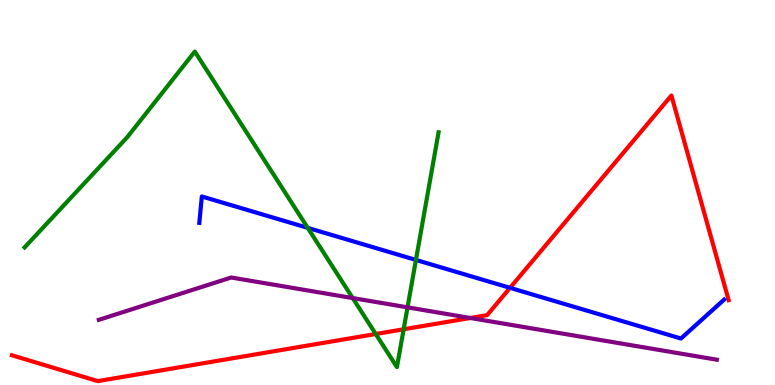[{'lines': ['blue', 'red'], 'intersections': [{'x': 6.58, 'y': 2.52}]}, {'lines': ['green', 'red'], 'intersections': [{'x': 4.85, 'y': 1.32}, {'x': 5.21, 'y': 1.45}]}, {'lines': ['purple', 'red'], 'intersections': [{'x': 6.07, 'y': 1.74}]}, {'lines': ['blue', 'green'], 'intersections': [{'x': 3.97, 'y': 4.08}, {'x': 5.37, 'y': 3.25}]}, {'lines': ['blue', 'purple'], 'intersections': []}, {'lines': ['green', 'purple'], 'intersections': [{'x': 4.55, 'y': 2.26}, {'x': 5.26, 'y': 2.02}]}]